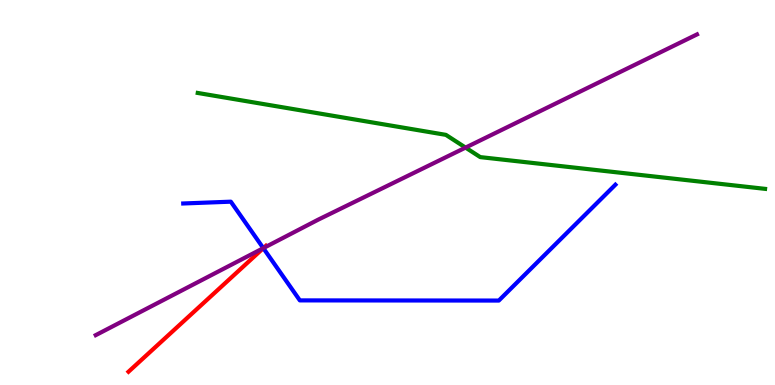[{'lines': ['blue', 'red'], 'intersections': [{'x': 3.4, 'y': 3.55}]}, {'lines': ['green', 'red'], 'intersections': []}, {'lines': ['purple', 'red'], 'intersections': [{'x': 3.4, 'y': 3.56}]}, {'lines': ['blue', 'green'], 'intersections': []}, {'lines': ['blue', 'purple'], 'intersections': [{'x': 3.4, 'y': 3.55}]}, {'lines': ['green', 'purple'], 'intersections': [{'x': 6.01, 'y': 6.17}]}]